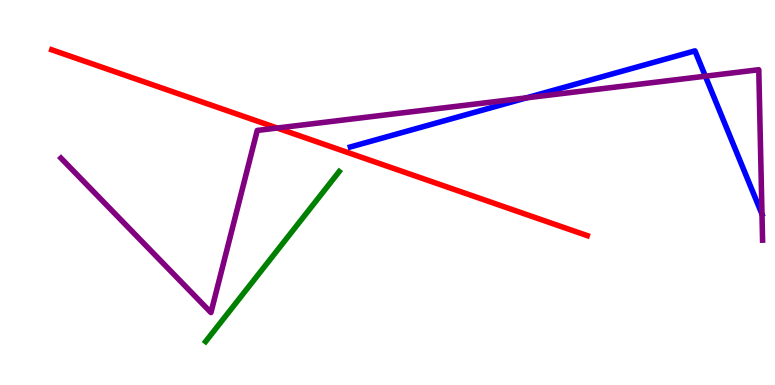[{'lines': ['blue', 'red'], 'intersections': []}, {'lines': ['green', 'red'], 'intersections': []}, {'lines': ['purple', 'red'], 'intersections': [{'x': 3.58, 'y': 6.67}]}, {'lines': ['blue', 'green'], 'intersections': []}, {'lines': ['blue', 'purple'], 'intersections': [{'x': 6.79, 'y': 7.46}, {'x': 9.1, 'y': 8.02}, {'x': 9.83, 'y': 4.44}]}, {'lines': ['green', 'purple'], 'intersections': []}]